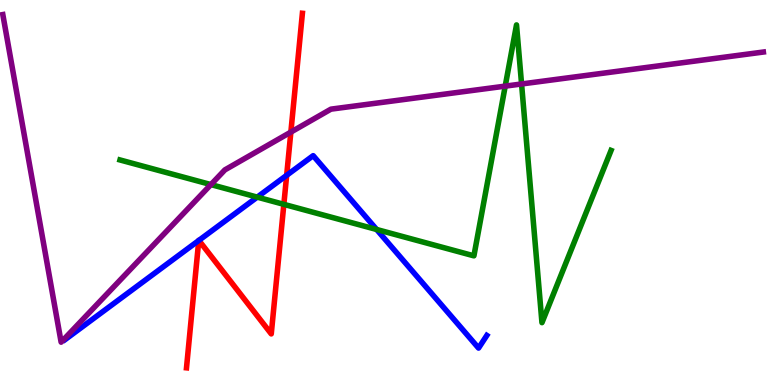[{'lines': ['blue', 'red'], 'intersections': [{'x': 2.56, 'y': 3.75}, {'x': 2.57, 'y': 3.76}, {'x': 3.7, 'y': 5.45}]}, {'lines': ['green', 'red'], 'intersections': [{'x': 3.66, 'y': 4.69}]}, {'lines': ['purple', 'red'], 'intersections': [{'x': 3.75, 'y': 6.57}]}, {'lines': ['blue', 'green'], 'intersections': [{'x': 3.32, 'y': 4.88}, {'x': 4.86, 'y': 4.04}]}, {'lines': ['blue', 'purple'], 'intersections': []}, {'lines': ['green', 'purple'], 'intersections': [{'x': 2.72, 'y': 5.21}, {'x': 6.52, 'y': 7.76}, {'x': 6.73, 'y': 7.82}]}]